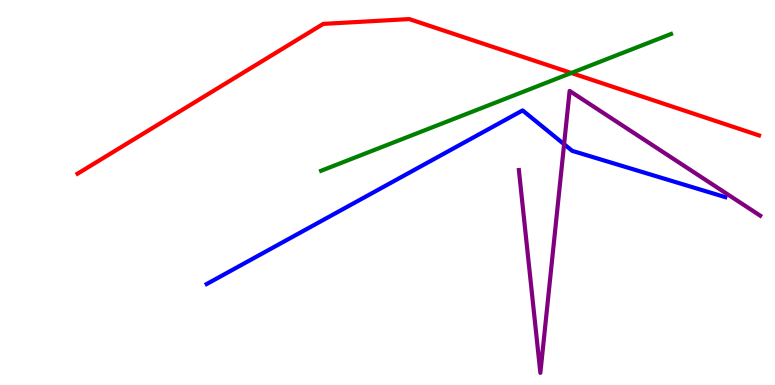[{'lines': ['blue', 'red'], 'intersections': []}, {'lines': ['green', 'red'], 'intersections': [{'x': 7.37, 'y': 8.1}]}, {'lines': ['purple', 'red'], 'intersections': []}, {'lines': ['blue', 'green'], 'intersections': []}, {'lines': ['blue', 'purple'], 'intersections': [{'x': 7.28, 'y': 6.25}]}, {'lines': ['green', 'purple'], 'intersections': []}]